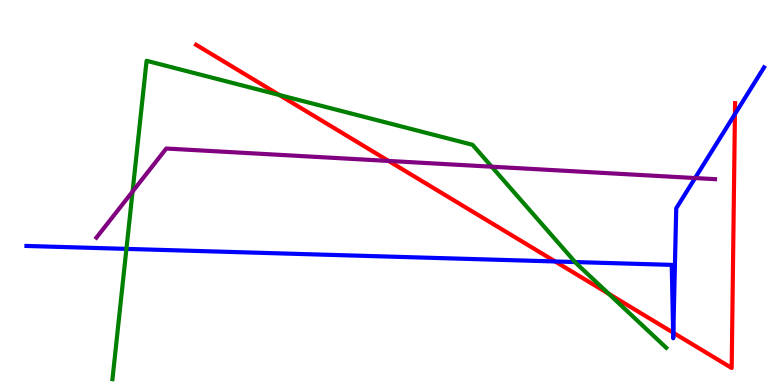[{'lines': ['blue', 'red'], 'intersections': [{'x': 7.16, 'y': 3.21}, {'x': 8.69, 'y': 1.36}, {'x': 8.69, 'y': 1.36}, {'x': 9.48, 'y': 7.04}]}, {'lines': ['green', 'red'], 'intersections': [{'x': 3.6, 'y': 7.53}, {'x': 7.85, 'y': 2.37}]}, {'lines': ['purple', 'red'], 'intersections': [{'x': 5.01, 'y': 5.82}]}, {'lines': ['blue', 'green'], 'intersections': [{'x': 1.63, 'y': 3.54}, {'x': 7.42, 'y': 3.19}]}, {'lines': ['blue', 'purple'], 'intersections': [{'x': 8.97, 'y': 5.38}]}, {'lines': ['green', 'purple'], 'intersections': [{'x': 1.71, 'y': 5.03}, {'x': 6.34, 'y': 5.67}]}]